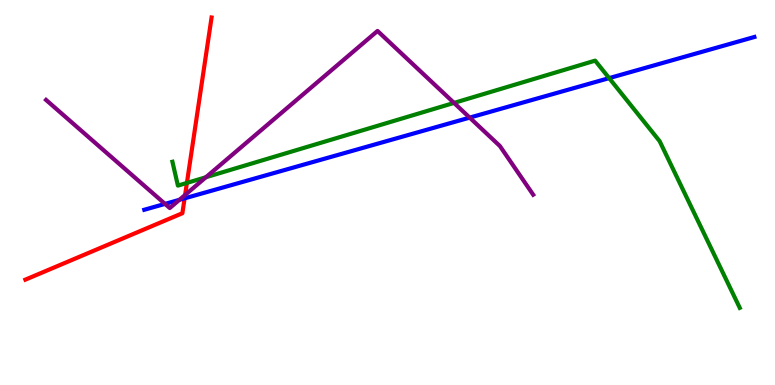[{'lines': ['blue', 'red'], 'intersections': [{'x': 2.38, 'y': 4.85}]}, {'lines': ['green', 'red'], 'intersections': [{'x': 2.41, 'y': 5.25}]}, {'lines': ['purple', 'red'], 'intersections': [{'x': 2.39, 'y': 4.94}]}, {'lines': ['blue', 'green'], 'intersections': [{'x': 7.86, 'y': 7.97}]}, {'lines': ['blue', 'purple'], 'intersections': [{'x': 2.13, 'y': 4.7}, {'x': 2.32, 'y': 4.81}, {'x': 6.06, 'y': 6.95}]}, {'lines': ['green', 'purple'], 'intersections': [{'x': 2.66, 'y': 5.4}, {'x': 5.86, 'y': 7.33}]}]